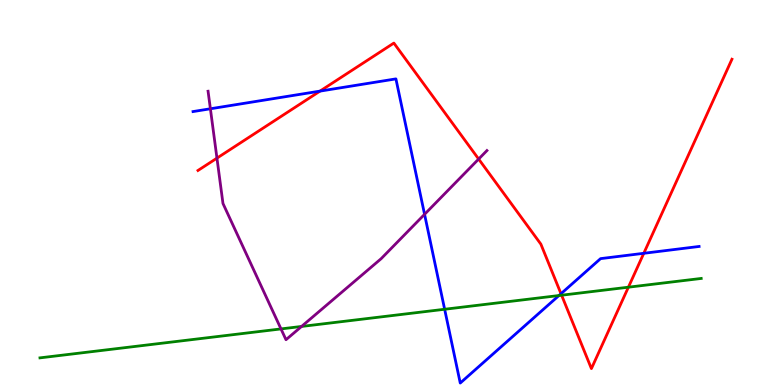[{'lines': ['blue', 'red'], 'intersections': [{'x': 4.13, 'y': 7.63}, {'x': 7.24, 'y': 2.37}, {'x': 8.31, 'y': 3.42}]}, {'lines': ['green', 'red'], 'intersections': [{'x': 7.25, 'y': 2.33}, {'x': 8.11, 'y': 2.54}]}, {'lines': ['purple', 'red'], 'intersections': [{'x': 2.8, 'y': 5.89}, {'x': 6.18, 'y': 5.87}]}, {'lines': ['blue', 'green'], 'intersections': [{'x': 5.74, 'y': 1.97}, {'x': 7.21, 'y': 2.32}]}, {'lines': ['blue', 'purple'], 'intersections': [{'x': 2.71, 'y': 7.17}, {'x': 5.48, 'y': 4.43}]}, {'lines': ['green', 'purple'], 'intersections': [{'x': 3.63, 'y': 1.46}, {'x': 3.89, 'y': 1.52}]}]